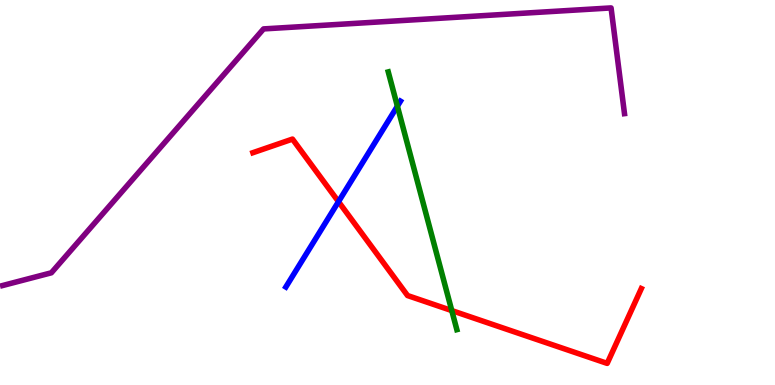[{'lines': ['blue', 'red'], 'intersections': [{'x': 4.37, 'y': 4.76}]}, {'lines': ['green', 'red'], 'intersections': [{'x': 5.83, 'y': 1.93}]}, {'lines': ['purple', 'red'], 'intersections': []}, {'lines': ['blue', 'green'], 'intersections': [{'x': 5.13, 'y': 7.24}]}, {'lines': ['blue', 'purple'], 'intersections': []}, {'lines': ['green', 'purple'], 'intersections': []}]